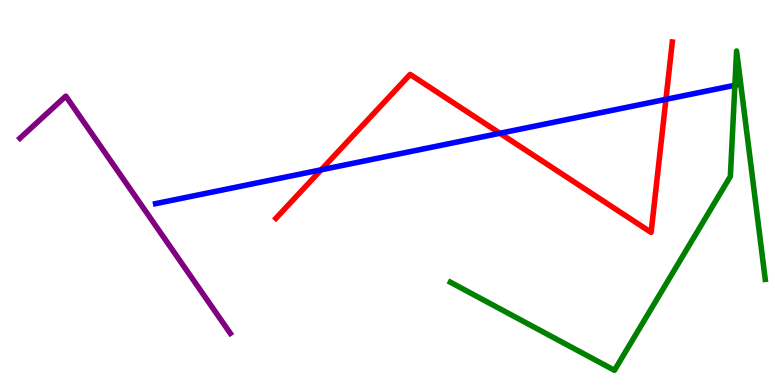[{'lines': ['blue', 'red'], 'intersections': [{'x': 4.14, 'y': 5.59}, {'x': 6.45, 'y': 6.54}, {'x': 8.59, 'y': 7.42}]}, {'lines': ['green', 'red'], 'intersections': []}, {'lines': ['purple', 'red'], 'intersections': []}, {'lines': ['blue', 'green'], 'intersections': [{'x': 9.48, 'y': 7.79}]}, {'lines': ['blue', 'purple'], 'intersections': []}, {'lines': ['green', 'purple'], 'intersections': []}]